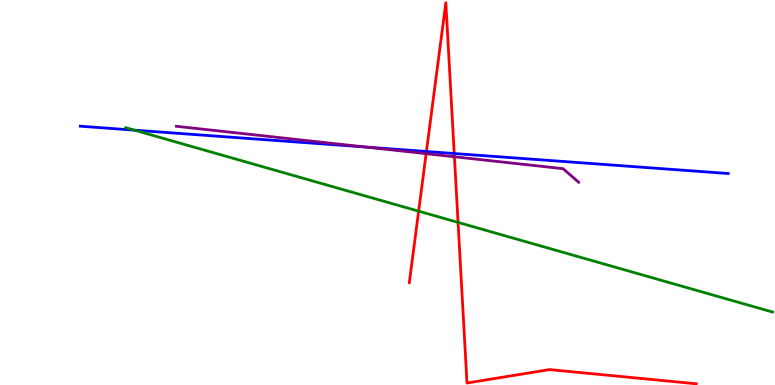[{'lines': ['blue', 'red'], 'intersections': [{'x': 5.5, 'y': 6.07}, {'x': 5.86, 'y': 6.01}]}, {'lines': ['green', 'red'], 'intersections': [{'x': 5.4, 'y': 4.52}, {'x': 5.91, 'y': 4.22}]}, {'lines': ['purple', 'red'], 'intersections': [{'x': 5.5, 'y': 6.01}, {'x': 5.86, 'y': 5.93}]}, {'lines': ['blue', 'green'], 'intersections': [{'x': 1.73, 'y': 6.62}]}, {'lines': ['blue', 'purple'], 'intersections': [{'x': 4.72, 'y': 6.18}]}, {'lines': ['green', 'purple'], 'intersections': []}]